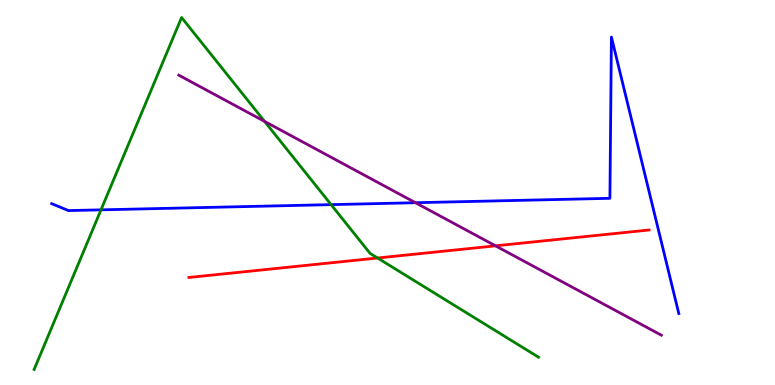[{'lines': ['blue', 'red'], 'intersections': []}, {'lines': ['green', 'red'], 'intersections': [{'x': 4.87, 'y': 3.3}]}, {'lines': ['purple', 'red'], 'intersections': [{'x': 6.39, 'y': 3.61}]}, {'lines': ['blue', 'green'], 'intersections': [{'x': 1.3, 'y': 4.55}, {'x': 4.27, 'y': 4.68}]}, {'lines': ['blue', 'purple'], 'intersections': [{'x': 5.36, 'y': 4.73}]}, {'lines': ['green', 'purple'], 'intersections': [{'x': 3.41, 'y': 6.85}]}]